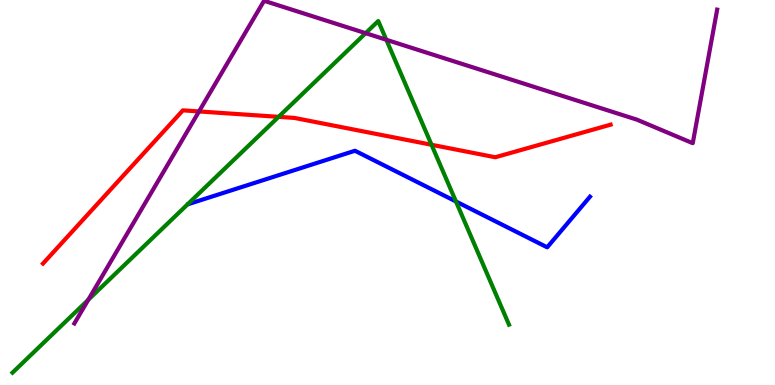[{'lines': ['blue', 'red'], 'intersections': []}, {'lines': ['green', 'red'], 'intersections': [{'x': 3.59, 'y': 6.97}, {'x': 5.57, 'y': 6.24}]}, {'lines': ['purple', 'red'], 'intersections': [{'x': 2.57, 'y': 7.11}]}, {'lines': ['blue', 'green'], 'intersections': [{'x': 5.88, 'y': 4.77}]}, {'lines': ['blue', 'purple'], 'intersections': []}, {'lines': ['green', 'purple'], 'intersections': [{'x': 1.14, 'y': 2.21}, {'x': 4.72, 'y': 9.14}, {'x': 4.98, 'y': 8.97}]}]